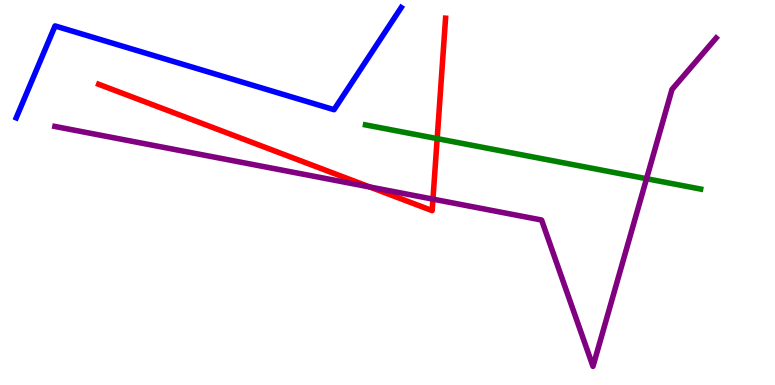[{'lines': ['blue', 'red'], 'intersections': []}, {'lines': ['green', 'red'], 'intersections': [{'x': 5.64, 'y': 6.4}]}, {'lines': ['purple', 'red'], 'intersections': [{'x': 4.77, 'y': 5.14}, {'x': 5.59, 'y': 4.83}]}, {'lines': ['blue', 'green'], 'intersections': []}, {'lines': ['blue', 'purple'], 'intersections': []}, {'lines': ['green', 'purple'], 'intersections': [{'x': 8.34, 'y': 5.36}]}]